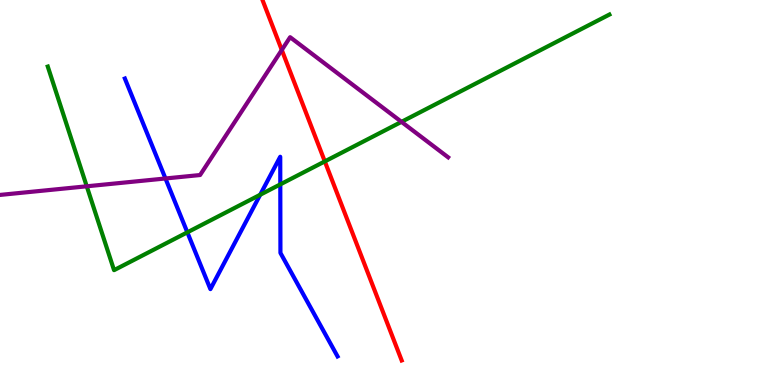[{'lines': ['blue', 'red'], 'intersections': []}, {'lines': ['green', 'red'], 'intersections': [{'x': 4.19, 'y': 5.81}]}, {'lines': ['purple', 'red'], 'intersections': [{'x': 3.64, 'y': 8.7}]}, {'lines': ['blue', 'green'], 'intersections': [{'x': 2.42, 'y': 3.97}, {'x': 3.36, 'y': 4.94}, {'x': 3.62, 'y': 5.21}]}, {'lines': ['blue', 'purple'], 'intersections': [{'x': 2.13, 'y': 5.36}]}, {'lines': ['green', 'purple'], 'intersections': [{'x': 1.12, 'y': 5.16}, {'x': 5.18, 'y': 6.84}]}]